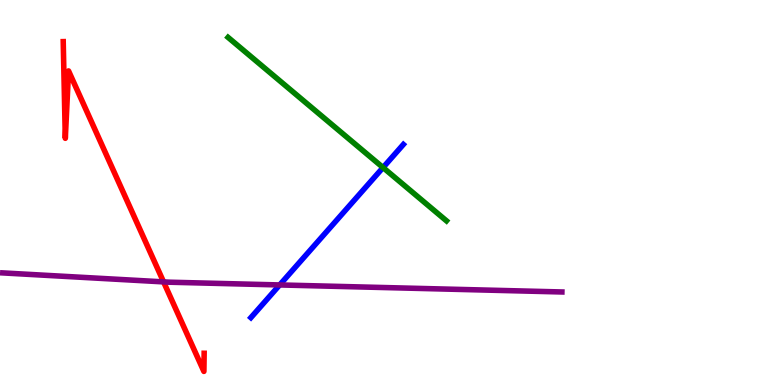[{'lines': ['blue', 'red'], 'intersections': []}, {'lines': ['green', 'red'], 'intersections': []}, {'lines': ['purple', 'red'], 'intersections': [{'x': 2.11, 'y': 2.68}]}, {'lines': ['blue', 'green'], 'intersections': [{'x': 4.94, 'y': 5.65}]}, {'lines': ['blue', 'purple'], 'intersections': [{'x': 3.61, 'y': 2.6}]}, {'lines': ['green', 'purple'], 'intersections': []}]